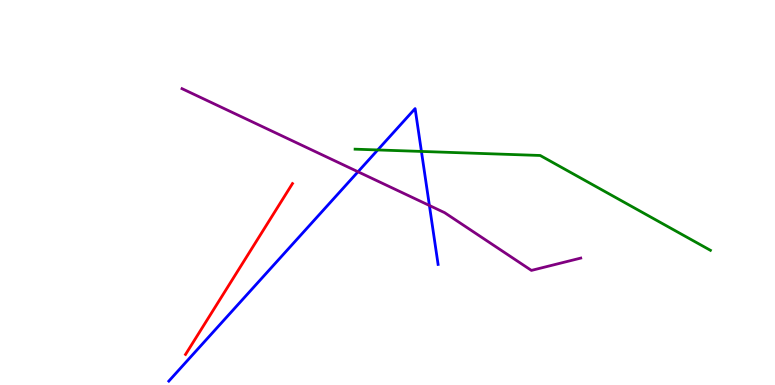[{'lines': ['blue', 'red'], 'intersections': []}, {'lines': ['green', 'red'], 'intersections': []}, {'lines': ['purple', 'red'], 'intersections': []}, {'lines': ['blue', 'green'], 'intersections': [{'x': 4.87, 'y': 6.11}, {'x': 5.44, 'y': 6.07}]}, {'lines': ['blue', 'purple'], 'intersections': [{'x': 4.62, 'y': 5.54}, {'x': 5.54, 'y': 4.66}]}, {'lines': ['green', 'purple'], 'intersections': []}]